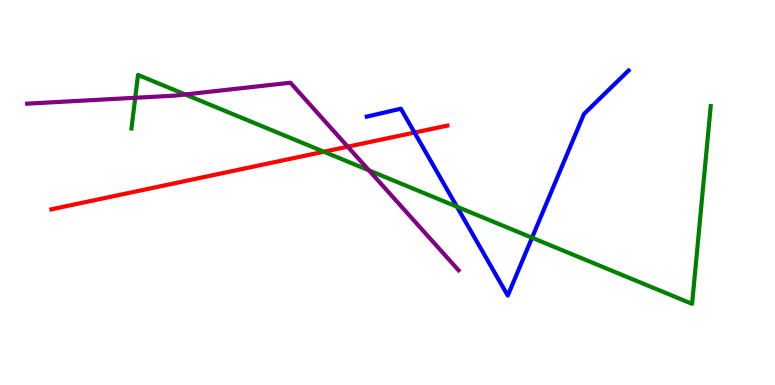[{'lines': ['blue', 'red'], 'intersections': [{'x': 5.35, 'y': 6.56}]}, {'lines': ['green', 'red'], 'intersections': [{'x': 4.18, 'y': 6.06}]}, {'lines': ['purple', 'red'], 'intersections': [{'x': 4.49, 'y': 6.19}]}, {'lines': ['blue', 'green'], 'intersections': [{'x': 5.9, 'y': 4.63}, {'x': 6.86, 'y': 3.83}]}, {'lines': ['blue', 'purple'], 'intersections': []}, {'lines': ['green', 'purple'], 'intersections': [{'x': 1.74, 'y': 7.46}, {'x': 2.39, 'y': 7.55}, {'x': 4.76, 'y': 5.57}]}]